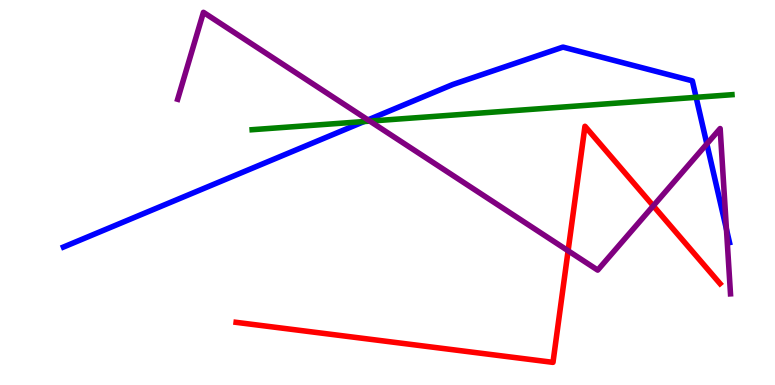[{'lines': ['blue', 'red'], 'intersections': []}, {'lines': ['green', 'red'], 'intersections': []}, {'lines': ['purple', 'red'], 'intersections': [{'x': 7.33, 'y': 3.49}, {'x': 8.43, 'y': 4.65}]}, {'lines': ['blue', 'green'], 'intersections': [{'x': 4.7, 'y': 6.84}, {'x': 8.98, 'y': 7.47}]}, {'lines': ['blue', 'purple'], 'intersections': [{'x': 4.75, 'y': 6.89}, {'x': 9.12, 'y': 6.26}, {'x': 9.37, 'y': 4.05}]}, {'lines': ['green', 'purple'], 'intersections': [{'x': 4.77, 'y': 6.85}]}]